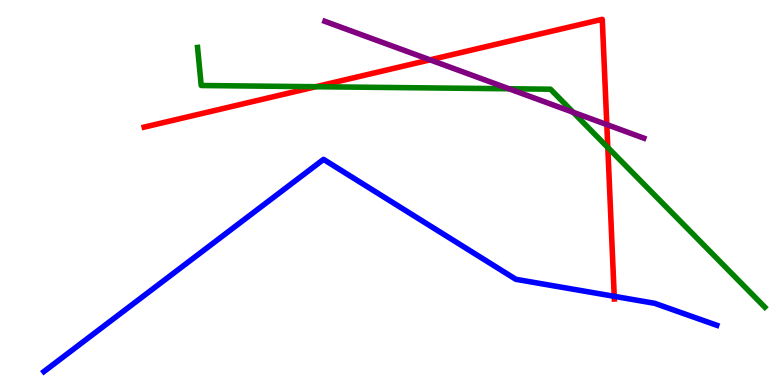[{'lines': ['blue', 'red'], 'intersections': [{'x': 7.93, 'y': 2.3}]}, {'lines': ['green', 'red'], 'intersections': [{'x': 4.08, 'y': 7.75}, {'x': 7.84, 'y': 6.17}]}, {'lines': ['purple', 'red'], 'intersections': [{'x': 5.55, 'y': 8.45}, {'x': 7.83, 'y': 6.76}]}, {'lines': ['blue', 'green'], 'intersections': []}, {'lines': ['blue', 'purple'], 'intersections': []}, {'lines': ['green', 'purple'], 'intersections': [{'x': 6.57, 'y': 7.69}, {'x': 7.4, 'y': 7.08}]}]